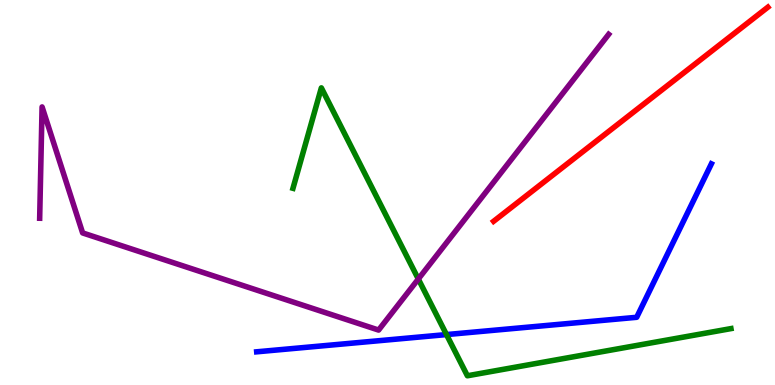[{'lines': ['blue', 'red'], 'intersections': []}, {'lines': ['green', 'red'], 'intersections': []}, {'lines': ['purple', 'red'], 'intersections': []}, {'lines': ['blue', 'green'], 'intersections': [{'x': 5.76, 'y': 1.31}]}, {'lines': ['blue', 'purple'], 'intersections': []}, {'lines': ['green', 'purple'], 'intersections': [{'x': 5.4, 'y': 2.75}]}]